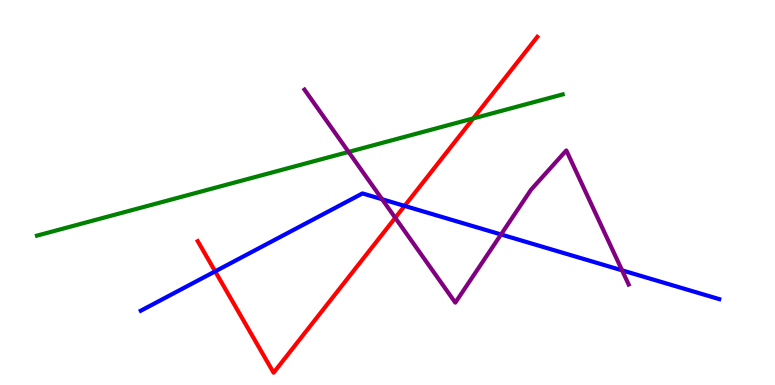[{'lines': ['blue', 'red'], 'intersections': [{'x': 2.78, 'y': 2.95}, {'x': 5.22, 'y': 4.65}]}, {'lines': ['green', 'red'], 'intersections': [{'x': 6.11, 'y': 6.92}]}, {'lines': ['purple', 'red'], 'intersections': [{'x': 5.1, 'y': 4.34}]}, {'lines': ['blue', 'green'], 'intersections': []}, {'lines': ['blue', 'purple'], 'intersections': [{'x': 4.93, 'y': 4.82}, {'x': 6.46, 'y': 3.91}, {'x': 8.03, 'y': 2.98}]}, {'lines': ['green', 'purple'], 'intersections': [{'x': 4.5, 'y': 6.05}]}]